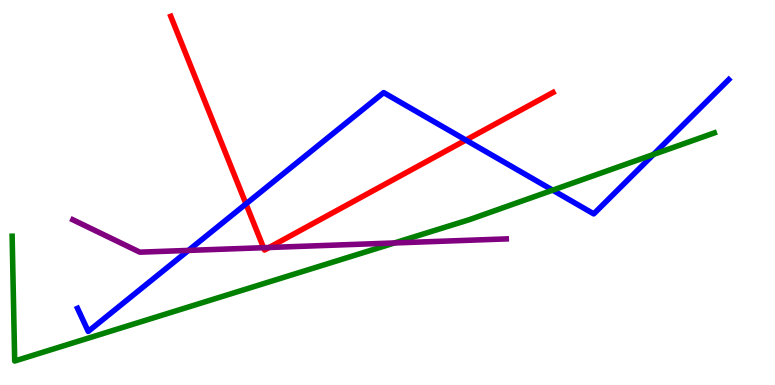[{'lines': ['blue', 'red'], 'intersections': [{'x': 3.17, 'y': 4.7}, {'x': 6.01, 'y': 6.36}]}, {'lines': ['green', 'red'], 'intersections': []}, {'lines': ['purple', 'red'], 'intersections': [{'x': 3.4, 'y': 3.57}, {'x': 3.47, 'y': 3.57}]}, {'lines': ['blue', 'green'], 'intersections': [{'x': 7.13, 'y': 5.06}, {'x': 8.43, 'y': 5.99}]}, {'lines': ['blue', 'purple'], 'intersections': [{'x': 2.43, 'y': 3.5}]}, {'lines': ['green', 'purple'], 'intersections': [{'x': 5.09, 'y': 3.69}]}]